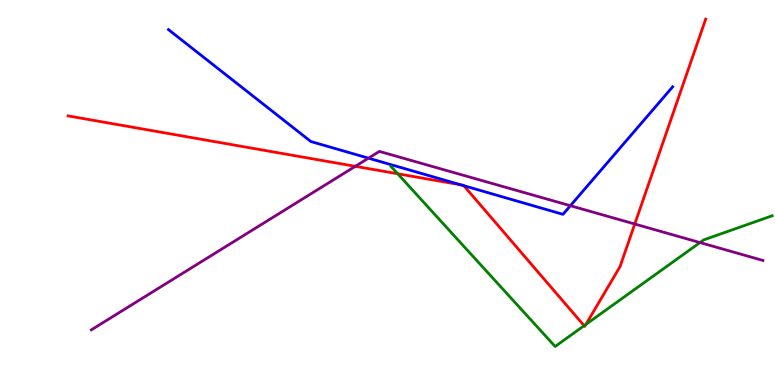[{'lines': ['blue', 'red'], 'intersections': [{'x': 5.95, 'y': 5.2}, {'x': 5.99, 'y': 5.18}]}, {'lines': ['green', 'red'], 'intersections': [{'x': 5.13, 'y': 5.49}, {'x': 7.54, 'y': 1.54}, {'x': 7.56, 'y': 1.57}]}, {'lines': ['purple', 'red'], 'intersections': [{'x': 4.58, 'y': 5.68}, {'x': 8.19, 'y': 4.18}]}, {'lines': ['blue', 'green'], 'intersections': []}, {'lines': ['blue', 'purple'], 'intersections': [{'x': 4.75, 'y': 5.89}, {'x': 7.36, 'y': 4.66}]}, {'lines': ['green', 'purple'], 'intersections': [{'x': 9.03, 'y': 3.7}]}]